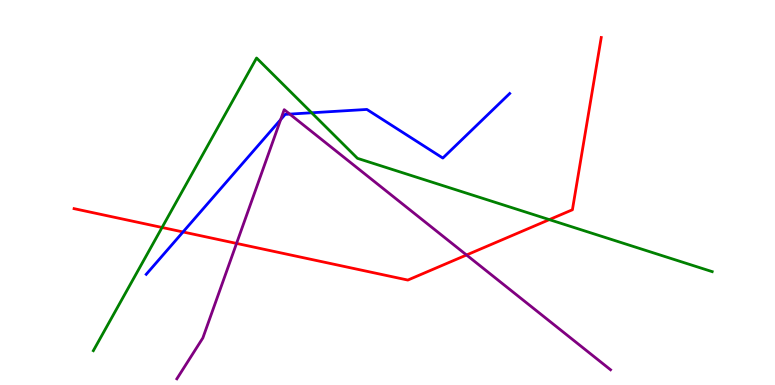[{'lines': ['blue', 'red'], 'intersections': [{'x': 2.36, 'y': 3.98}]}, {'lines': ['green', 'red'], 'intersections': [{'x': 2.09, 'y': 4.09}, {'x': 7.09, 'y': 4.3}]}, {'lines': ['purple', 'red'], 'intersections': [{'x': 3.05, 'y': 3.68}, {'x': 6.02, 'y': 3.38}]}, {'lines': ['blue', 'green'], 'intersections': [{'x': 4.02, 'y': 7.07}]}, {'lines': ['blue', 'purple'], 'intersections': [{'x': 3.62, 'y': 6.89}, {'x': 3.74, 'y': 7.04}]}, {'lines': ['green', 'purple'], 'intersections': []}]